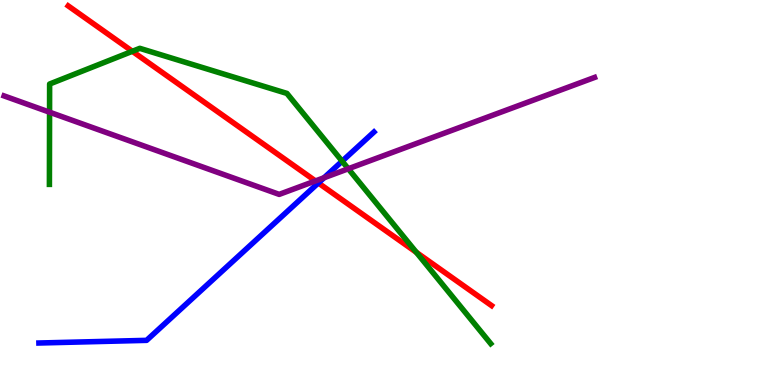[{'lines': ['blue', 'red'], 'intersections': [{'x': 4.11, 'y': 5.25}]}, {'lines': ['green', 'red'], 'intersections': [{'x': 1.71, 'y': 8.67}, {'x': 5.37, 'y': 3.45}]}, {'lines': ['purple', 'red'], 'intersections': [{'x': 4.07, 'y': 5.3}]}, {'lines': ['blue', 'green'], 'intersections': [{'x': 4.41, 'y': 5.81}]}, {'lines': ['blue', 'purple'], 'intersections': [{'x': 4.18, 'y': 5.38}]}, {'lines': ['green', 'purple'], 'intersections': [{'x': 0.639, 'y': 7.09}, {'x': 4.49, 'y': 5.62}]}]